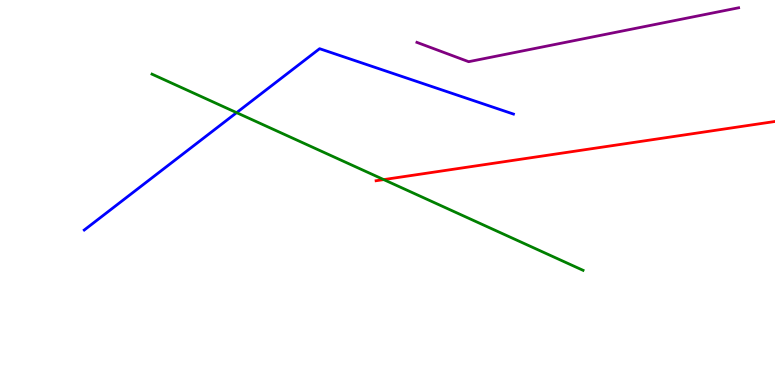[{'lines': ['blue', 'red'], 'intersections': []}, {'lines': ['green', 'red'], 'intersections': [{'x': 4.95, 'y': 5.34}]}, {'lines': ['purple', 'red'], 'intersections': []}, {'lines': ['blue', 'green'], 'intersections': [{'x': 3.05, 'y': 7.07}]}, {'lines': ['blue', 'purple'], 'intersections': []}, {'lines': ['green', 'purple'], 'intersections': []}]